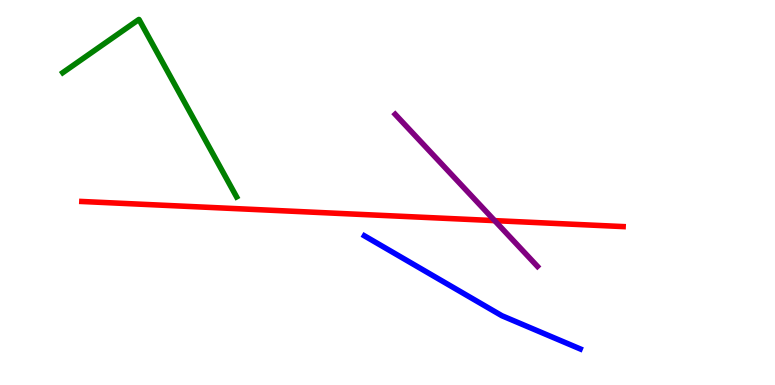[{'lines': ['blue', 'red'], 'intersections': []}, {'lines': ['green', 'red'], 'intersections': []}, {'lines': ['purple', 'red'], 'intersections': [{'x': 6.38, 'y': 4.27}]}, {'lines': ['blue', 'green'], 'intersections': []}, {'lines': ['blue', 'purple'], 'intersections': []}, {'lines': ['green', 'purple'], 'intersections': []}]